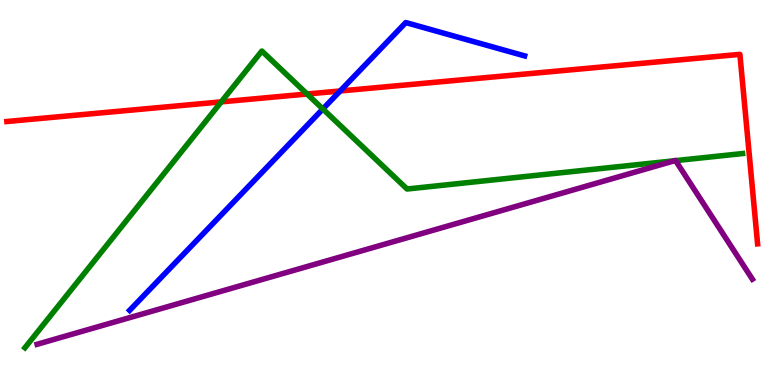[{'lines': ['blue', 'red'], 'intersections': [{'x': 4.39, 'y': 7.64}]}, {'lines': ['green', 'red'], 'intersections': [{'x': 2.85, 'y': 7.35}, {'x': 3.96, 'y': 7.56}]}, {'lines': ['purple', 'red'], 'intersections': []}, {'lines': ['blue', 'green'], 'intersections': [{'x': 4.17, 'y': 7.17}]}, {'lines': ['blue', 'purple'], 'intersections': []}, {'lines': ['green', 'purple'], 'intersections': [{'x': 8.7, 'y': 5.82}, {'x': 8.72, 'y': 5.83}]}]